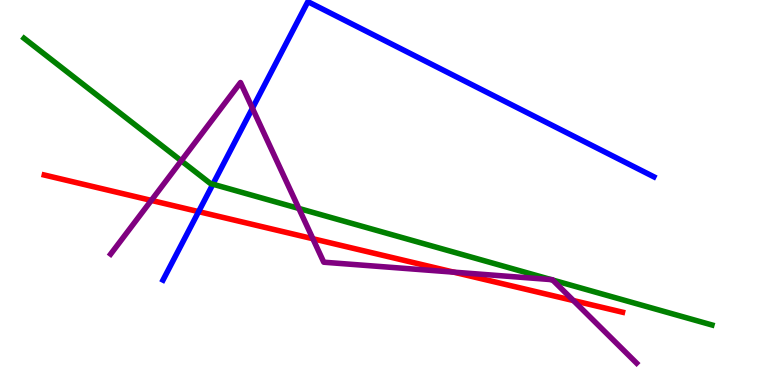[{'lines': ['blue', 'red'], 'intersections': [{'x': 2.56, 'y': 4.5}]}, {'lines': ['green', 'red'], 'intersections': []}, {'lines': ['purple', 'red'], 'intersections': [{'x': 1.95, 'y': 4.79}, {'x': 4.04, 'y': 3.8}, {'x': 5.85, 'y': 2.93}, {'x': 7.4, 'y': 2.19}]}, {'lines': ['blue', 'green'], 'intersections': [{'x': 2.75, 'y': 5.22}]}, {'lines': ['blue', 'purple'], 'intersections': [{'x': 3.26, 'y': 7.19}]}, {'lines': ['green', 'purple'], 'intersections': [{'x': 2.34, 'y': 5.82}, {'x': 3.86, 'y': 4.59}, {'x': 7.11, 'y': 2.74}, {'x': 7.13, 'y': 2.73}]}]